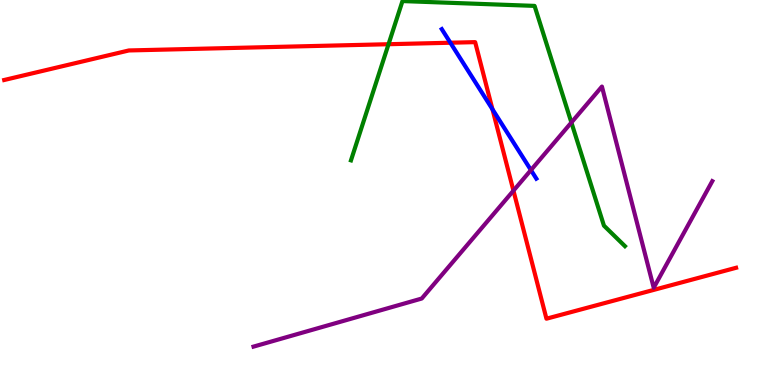[{'lines': ['blue', 'red'], 'intersections': [{'x': 5.81, 'y': 8.89}, {'x': 6.35, 'y': 7.16}]}, {'lines': ['green', 'red'], 'intersections': [{'x': 5.01, 'y': 8.85}]}, {'lines': ['purple', 'red'], 'intersections': [{'x': 6.63, 'y': 5.05}]}, {'lines': ['blue', 'green'], 'intersections': []}, {'lines': ['blue', 'purple'], 'intersections': [{'x': 6.85, 'y': 5.58}]}, {'lines': ['green', 'purple'], 'intersections': [{'x': 7.37, 'y': 6.82}]}]